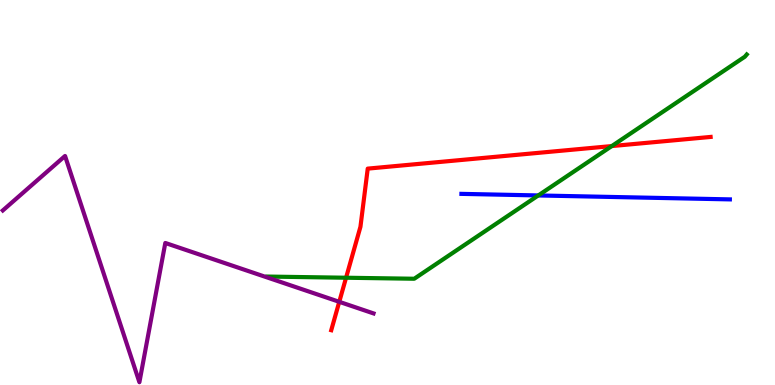[{'lines': ['blue', 'red'], 'intersections': []}, {'lines': ['green', 'red'], 'intersections': [{'x': 4.47, 'y': 2.79}, {'x': 7.89, 'y': 6.21}]}, {'lines': ['purple', 'red'], 'intersections': [{'x': 4.38, 'y': 2.16}]}, {'lines': ['blue', 'green'], 'intersections': [{'x': 6.95, 'y': 4.92}]}, {'lines': ['blue', 'purple'], 'intersections': []}, {'lines': ['green', 'purple'], 'intersections': []}]